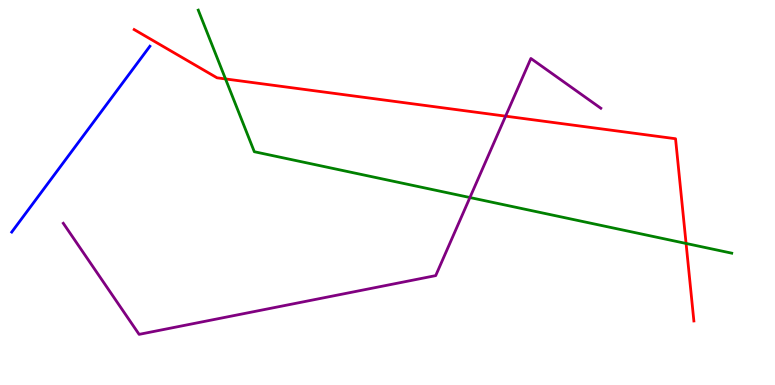[{'lines': ['blue', 'red'], 'intersections': []}, {'lines': ['green', 'red'], 'intersections': [{'x': 2.91, 'y': 7.95}, {'x': 8.85, 'y': 3.68}]}, {'lines': ['purple', 'red'], 'intersections': [{'x': 6.52, 'y': 6.98}]}, {'lines': ['blue', 'green'], 'intersections': []}, {'lines': ['blue', 'purple'], 'intersections': []}, {'lines': ['green', 'purple'], 'intersections': [{'x': 6.06, 'y': 4.87}]}]